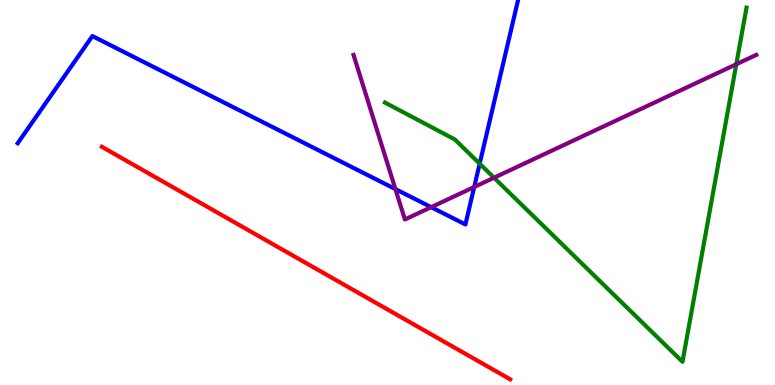[{'lines': ['blue', 'red'], 'intersections': []}, {'lines': ['green', 'red'], 'intersections': []}, {'lines': ['purple', 'red'], 'intersections': []}, {'lines': ['blue', 'green'], 'intersections': [{'x': 6.19, 'y': 5.75}]}, {'lines': ['blue', 'purple'], 'intersections': [{'x': 5.1, 'y': 5.09}, {'x': 5.56, 'y': 4.62}, {'x': 6.12, 'y': 5.14}]}, {'lines': ['green', 'purple'], 'intersections': [{'x': 6.37, 'y': 5.38}, {'x': 9.5, 'y': 8.33}]}]